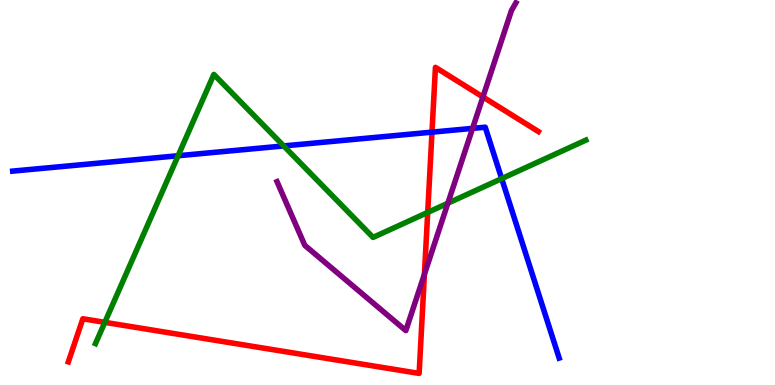[{'lines': ['blue', 'red'], 'intersections': [{'x': 5.57, 'y': 6.57}]}, {'lines': ['green', 'red'], 'intersections': [{'x': 1.35, 'y': 1.63}, {'x': 5.52, 'y': 4.48}]}, {'lines': ['purple', 'red'], 'intersections': [{'x': 5.48, 'y': 2.88}, {'x': 6.23, 'y': 7.48}]}, {'lines': ['blue', 'green'], 'intersections': [{'x': 2.3, 'y': 5.95}, {'x': 3.66, 'y': 6.21}, {'x': 6.47, 'y': 5.36}]}, {'lines': ['blue', 'purple'], 'intersections': [{'x': 6.1, 'y': 6.67}]}, {'lines': ['green', 'purple'], 'intersections': [{'x': 5.78, 'y': 4.72}]}]